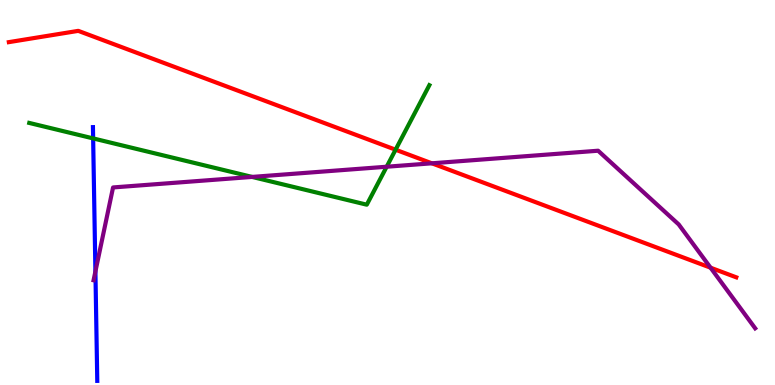[{'lines': ['blue', 'red'], 'intersections': []}, {'lines': ['green', 'red'], 'intersections': [{'x': 5.1, 'y': 6.11}]}, {'lines': ['purple', 'red'], 'intersections': [{'x': 5.57, 'y': 5.76}, {'x': 9.17, 'y': 3.05}]}, {'lines': ['blue', 'green'], 'intersections': [{'x': 1.2, 'y': 6.4}]}, {'lines': ['blue', 'purple'], 'intersections': [{'x': 1.23, 'y': 2.95}]}, {'lines': ['green', 'purple'], 'intersections': [{'x': 3.25, 'y': 5.4}, {'x': 4.99, 'y': 5.67}]}]